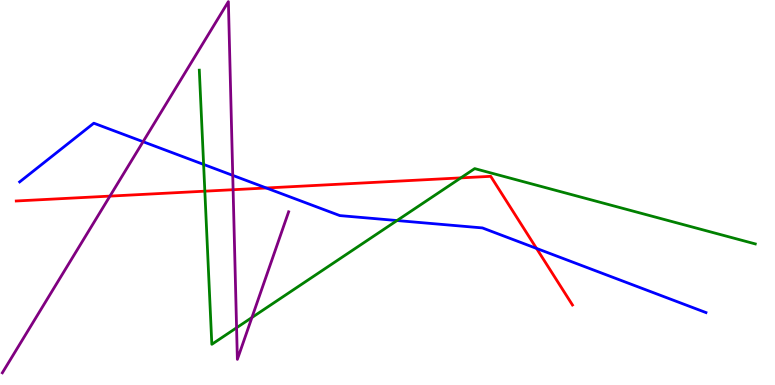[{'lines': ['blue', 'red'], 'intersections': [{'x': 3.44, 'y': 5.12}, {'x': 6.92, 'y': 3.55}]}, {'lines': ['green', 'red'], 'intersections': [{'x': 2.64, 'y': 5.03}, {'x': 5.95, 'y': 5.38}]}, {'lines': ['purple', 'red'], 'intersections': [{'x': 1.42, 'y': 4.91}, {'x': 3.01, 'y': 5.07}]}, {'lines': ['blue', 'green'], 'intersections': [{'x': 2.63, 'y': 5.73}, {'x': 5.12, 'y': 4.27}]}, {'lines': ['blue', 'purple'], 'intersections': [{'x': 1.85, 'y': 6.32}, {'x': 3.0, 'y': 5.44}]}, {'lines': ['green', 'purple'], 'intersections': [{'x': 3.05, 'y': 1.49}, {'x': 3.25, 'y': 1.75}]}]